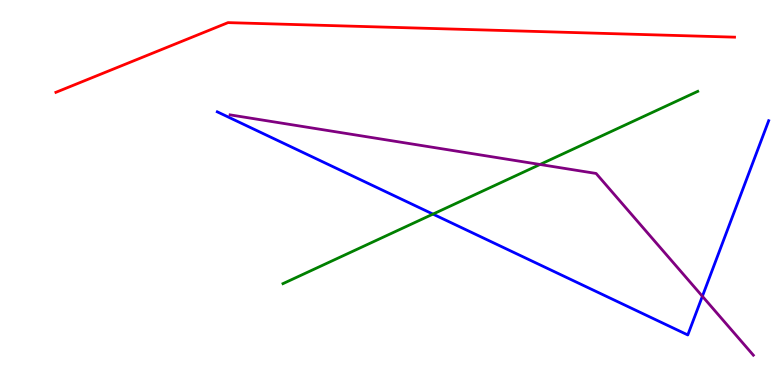[{'lines': ['blue', 'red'], 'intersections': []}, {'lines': ['green', 'red'], 'intersections': []}, {'lines': ['purple', 'red'], 'intersections': []}, {'lines': ['blue', 'green'], 'intersections': [{'x': 5.59, 'y': 4.44}]}, {'lines': ['blue', 'purple'], 'intersections': [{'x': 9.06, 'y': 2.3}]}, {'lines': ['green', 'purple'], 'intersections': [{'x': 6.97, 'y': 5.73}]}]